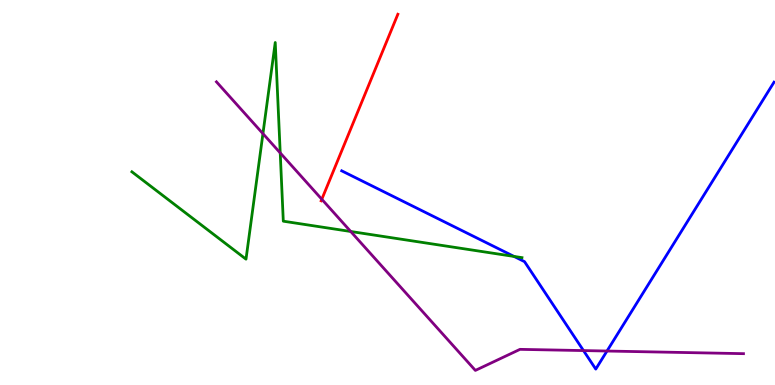[{'lines': ['blue', 'red'], 'intersections': []}, {'lines': ['green', 'red'], 'intersections': []}, {'lines': ['purple', 'red'], 'intersections': [{'x': 4.15, 'y': 4.82}]}, {'lines': ['blue', 'green'], 'intersections': [{'x': 6.63, 'y': 3.34}]}, {'lines': ['blue', 'purple'], 'intersections': [{'x': 7.53, 'y': 0.894}, {'x': 7.83, 'y': 0.882}]}, {'lines': ['green', 'purple'], 'intersections': [{'x': 3.39, 'y': 6.53}, {'x': 3.62, 'y': 6.03}, {'x': 4.53, 'y': 3.99}]}]